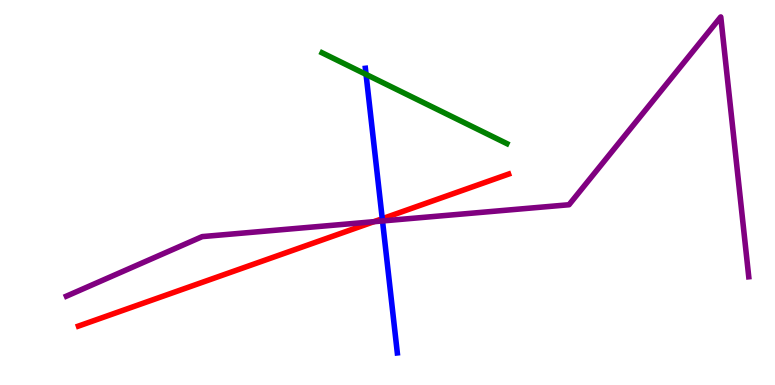[{'lines': ['blue', 'red'], 'intersections': [{'x': 4.93, 'y': 4.32}]}, {'lines': ['green', 'red'], 'intersections': []}, {'lines': ['purple', 'red'], 'intersections': [{'x': 4.82, 'y': 4.24}]}, {'lines': ['blue', 'green'], 'intersections': [{'x': 4.72, 'y': 8.07}]}, {'lines': ['blue', 'purple'], 'intersections': [{'x': 4.94, 'y': 4.26}]}, {'lines': ['green', 'purple'], 'intersections': []}]